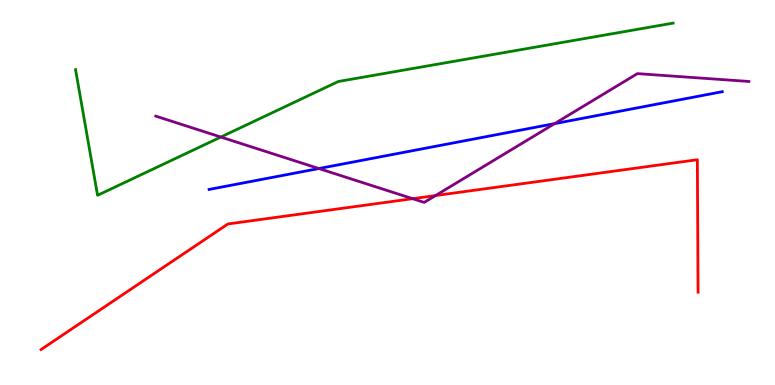[{'lines': ['blue', 'red'], 'intersections': []}, {'lines': ['green', 'red'], 'intersections': []}, {'lines': ['purple', 'red'], 'intersections': [{'x': 5.32, 'y': 4.84}, {'x': 5.62, 'y': 4.92}]}, {'lines': ['blue', 'green'], 'intersections': []}, {'lines': ['blue', 'purple'], 'intersections': [{'x': 4.11, 'y': 5.62}, {'x': 7.16, 'y': 6.79}]}, {'lines': ['green', 'purple'], 'intersections': [{'x': 2.85, 'y': 6.44}]}]